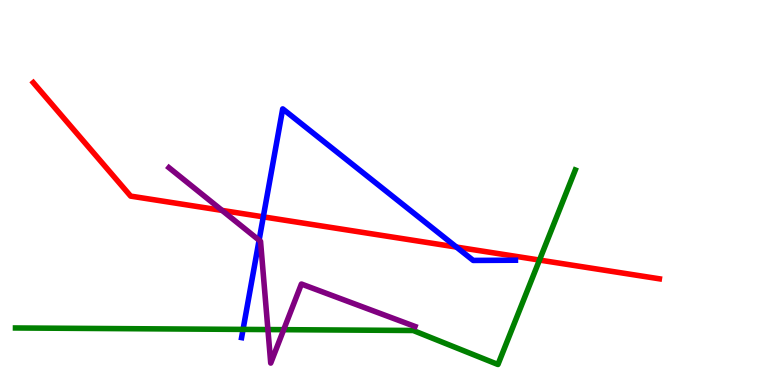[{'lines': ['blue', 'red'], 'intersections': [{'x': 3.4, 'y': 4.37}, {'x': 5.89, 'y': 3.58}]}, {'lines': ['green', 'red'], 'intersections': [{'x': 6.96, 'y': 3.25}]}, {'lines': ['purple', 'red'], 'intersections': [{'x': 2.87, 'y': 4.53}]}, {'lines': ['blue', 'green'], 'intersections': [{'x': 3.14, 'y': 1.44}]}, {'lines': ['blue', 'purple'], 'intersections': [{'x': 3.34, 'y': 3.76}]}, {'lines': ['green', 'purple'], 'intersections': [{'x': 3.46, 'y': 1.44}, {'x': 3.66, 'y': 1.44}]}]